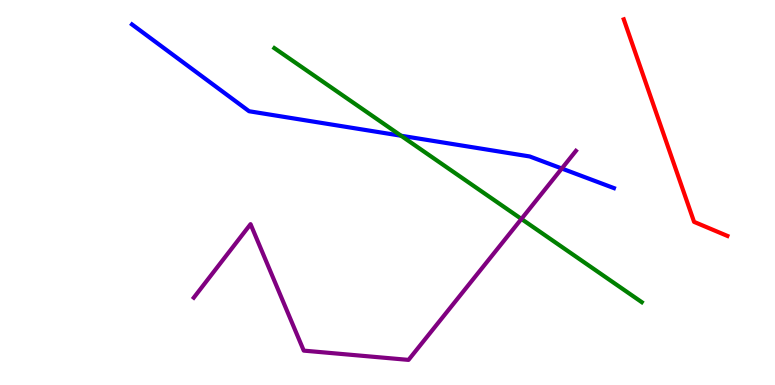[{'lines': ['blue', 'red'], 'intersections': []}, {'lines': ['green', 'red'], 'intersections': []}, {'lines': ['purple', 'red'], 'intersections': []}, {'lines': ['blue', 'green'], 'intersections': [{'x': 5.17, 'y': 6.47}]}, {'lines': ['blue', 'purple'], 'intersections': [{'x': 7.25, 'y': 5.62}]}, {'lines': ['green', 'purple'], 'intersections': [{'x': 6.73, 'y': 4.31}]}]